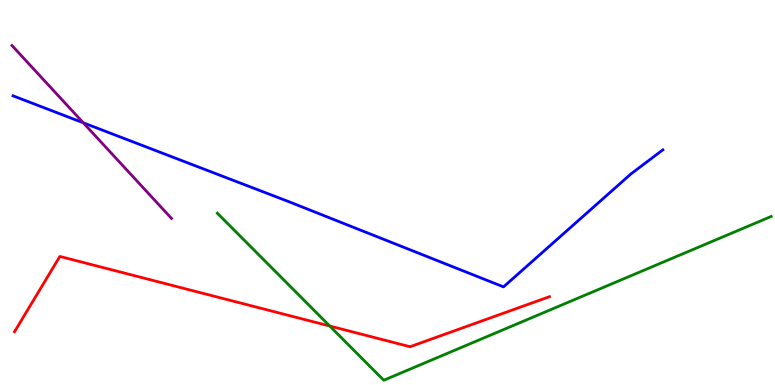[{'lines': ['blue', 'red'], 'intersections': []}, {'lines': ['green', 'red'], 'intersections': [{'x': 4.25, 'y': 1.53}]}, {'lines': ['purple', 'red'], 'intersections': []}, {'lines': ['blue', 'green'], 'intersections': []}, {'lines': ['blue', 'purple'], 'intersections': [{'x': 1.07, 'y': 6.81}]}, {'lines': ['green', 'purple'], 'intersections': []}]